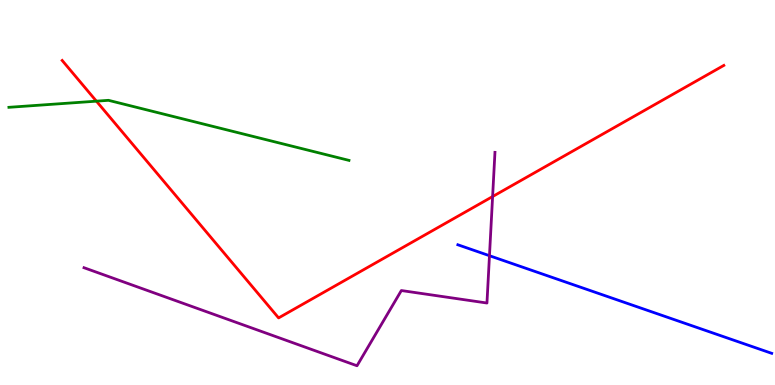[{'lines': ['blue', 'red'], 'intersections': []}, {'lines': ['green', 'red'], 'intersections': [{'x': 1.24, 'y': 7.37}]}, {'lines': ['purple', 'red'], 'intersections': [{'x': 6.36, 'y': 4.89}]}, {'lines': ['blue', 'green'], 'intersections': []}, {'lines': ['blue', 'purple'], 'intersections': [{'x': 6.32, 'y': 3.36}]}, {'lines': ['green', 'purple'], 'intersections': []}]